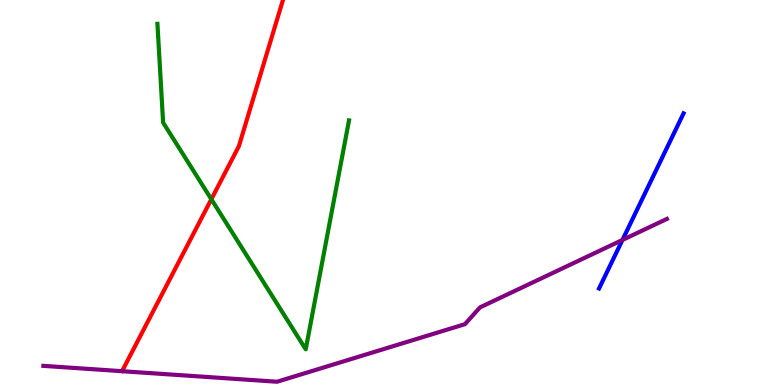[{'lines': ['blue', 'red'], 'intersections': []}, {'lines': ['green', 'red'], 'intersections': [{'x': 2.73, 'y': 4.82}]}, {'lines': ['purple', 'red'], 'intersections': []}, {'lines': ['blue', 'green'], 'intersections': []}, {'lines': ['blue', 'purple'], 'intersections': [{'x': 8.03, 'y': 3.77}]}, {'lines': ['green', 'purple'], 'intersections': []}]